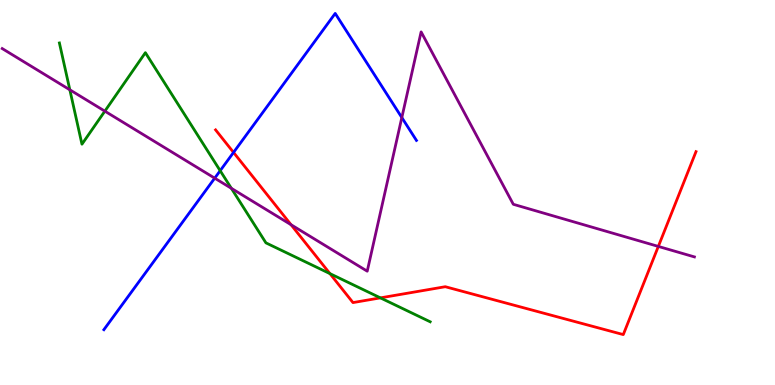[{'lines': ['blue', 'red'], 'intersections': [{'x': 3.01, 'y': 6.04}]}, {'lines': ['green', 'red'], 'intersections': [{'x': 4.26, 'y': 2.89}, {'x': 4.91, 'y': 2.26}]}, {'lines': ['purple', 'red'], 'intersections': [{'x': 3.76, 'y': 4.16}, {'x': 8.49, 'y': 3.6}]}, {'lines': ['blue', 'green'], 'intersections': [{'x': 2.84, 'y': 5.57}]}, {'lines': ['blue', 'purple'], 'intersections': [{'x': 2.77, 'y': 5.37}, {'x': 5.18, 'y': 6.95}]}, {'lines': ['green', 'purple'], 'intersections': [{'x': 0.901, 'y': 7.67}, {'x': 1.35, 'y': 7.11}, {'x': 2.99, 'y': 5.11}]}]